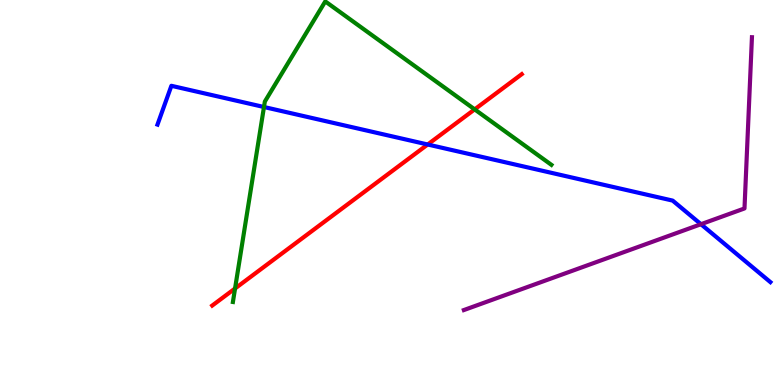[{'lines': ['blue', 'red'], 'intersections': [{'x': 5.52, 'y': 6.25}]}, {'lines': ['green', 'red'], 'intersections': [{'x': 3.03, 'y': 2.51}, {'x': 6.12, 'y': 7.16}]}, {'lines': ['purple', 'red'], 'intersections': []}, {'lines': ['blue', 'green'], 'intersections': [{'x': 3.41, 'y': 7.22}]}, {'lines': ['blue', 'purple'], 'intersections': [{'x': 9.04, 'y': 4.18}]}, {'lines': ['green', 'purple'], 'intersections': []}]